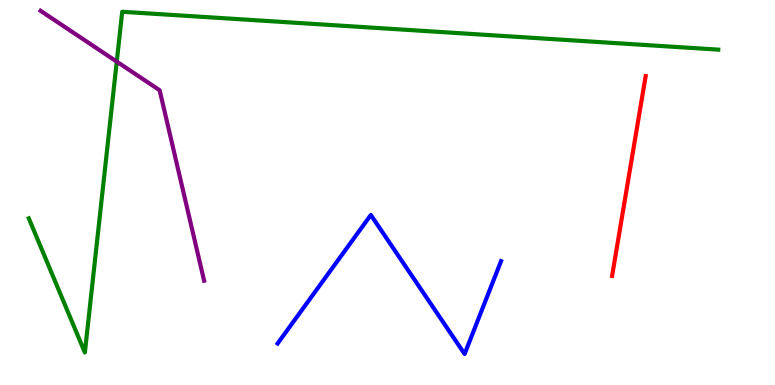[{'lines': ['blue', 'red'], 'intersections': []}, {'lines': ['green', 'red'], 'intersections': []}, {'lines': ['purple', 'red'], 'intersections': []}, {'lines': ['blue', 'green'], 'intersections': []}, {'lines': ['blue', 'purple'], 'intersections': []}, {'lines': ['green', 'purple'], 'intersections': [{'x': 1.51, 'y': 8.4}]}]